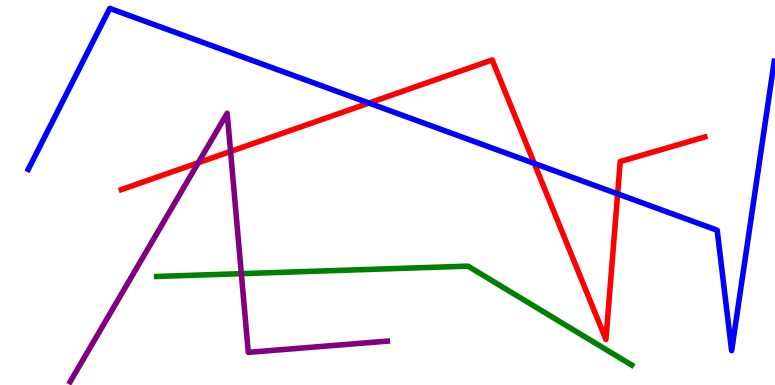[{'lines': ['blue', 'red'], 'intersections': [{'x': 4.76, 'y': 7.32}, {'x': 6.89, 'y': 5.76}, {'x': 7.97, 'y': 4.96}]}, {'lines': ['green', 'red'], 'intersections': []}, {'lines': ['purple', 'red'], 'intersections': [{'x': 2.56, 'y': 5.77}, {'x': 2.97, 'y': 6.07}]}, {'lines': ['blue', 'green'], 'intersections': []}, {'lines': ['blue', 'purple'], 'intersections': []}, {'lines': ['green', 'purple'], 'intersections': [{'x': 3.11, 'y': 2.89}]}]